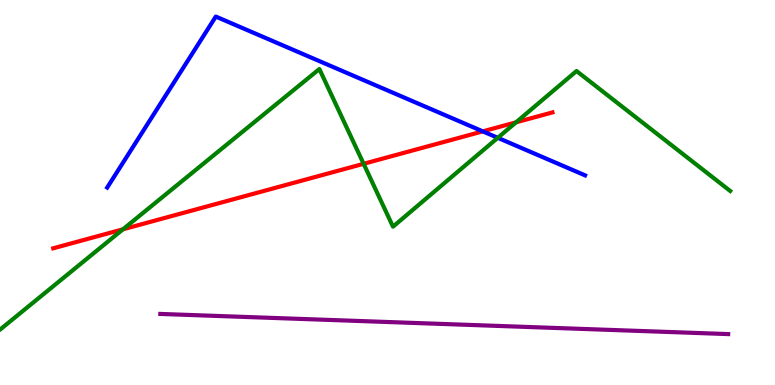[{'lines': ['blue', 'red'], 'intersections': [{'x': 6.23, 'y': 6.59}]}, {'lines': ['green', 'red'], 'intersections': [{'x': 1.59, 'y': 4.04}, {'x': 4.69, 'y': 5.75}, {'x': 6.66, 'y': 6.82}]}, {'lines': ['purple', 'red'], 'intersections': []}, {'lines': ['blue', 'green'], 'intersections': [{'x': 6.42, 'y': 6.42}]}, {'lines': ['blue', 'purple'], 'intersections': []}, {'lines': ['green', 'purple'], 'intersections': []}]